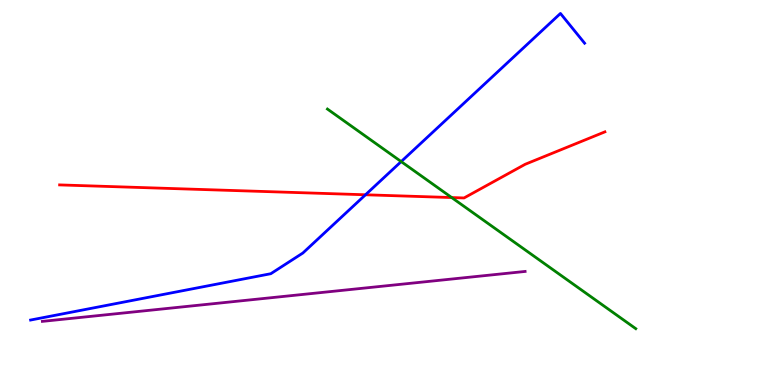[{'lines': ['blue', 'red'], 'intersections': [{'x': 4.72, 'y': 4.94}]}, {'lines': ['green', 'red'], 'intersections': [{'x': 5.83, 'y': 4.87}]}, {'lines': ['purple', 'red'], 'intersections': []}, {'lines': ['blue', 'green'], 'intersections': [{'x': 5.18, 'y': 5.8}]}, {'lines': ['blue', 'purple'], 'intersections': []}, {'lines': ['green', 'purple'], 'intersections': []}]